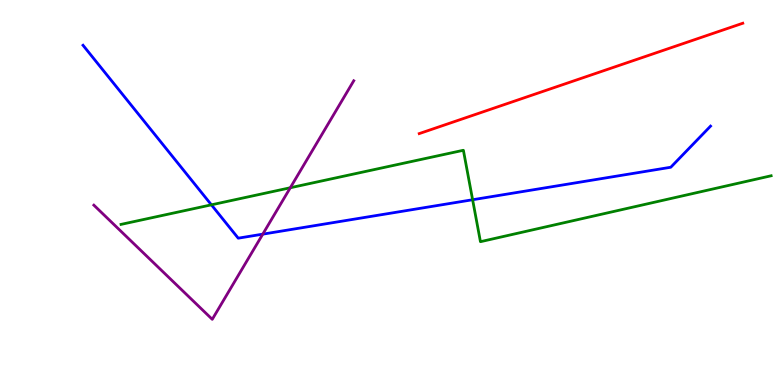[{'lines': ['blue', 'red'], 'intersections': []}, {'lines': ['green', 'red'], 'intersections': []}, {'lines': ['purple', 'red'], 'intersections': []}, {'lines': ['blue', 'green'], 'intersections': [{'x': 2.73, 'y': 4.68}, {'x': 6.1, 'y': 4.81}]}, {'lines': ['blue', 'purple'], 'intersections': [{'x': 3.39, 'y': 3.92}]}, {'lines': ['green', 'purple'], 'intersections': [{'x': 3.75, 'y': 5.12}]}]